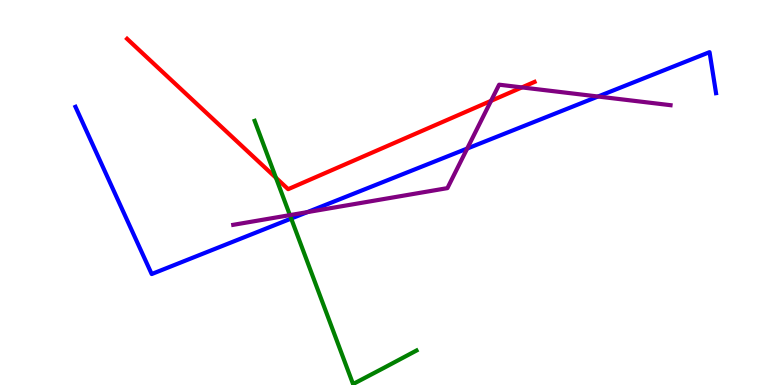[{'lines': ['blue', 'red'], 'intersections': []}, {'lines': ['green', 'red'], 'intersections': [{'x': 3.56, 'y': 5.38}]}, {'lines': ['purple', 'red'], 'intersections': [{'x': 6.34, 'y': 7.38}, {'x': 6.73, 'y': 7.73}]}, {'lines': ['blue', 'green'], 'intersections': [{'x': 3.76, 'y': 4.32}]}, {'lines': ['blue', 'purple'], 'intersections': [{'x': 3.97, 'y': 4.49}, {'x': 6.03, 'y': 6.14}, {'x': 7.72, 'y': 7.49}]}, {'lines': ['green', 'purple'], 'intersections': [{'x': 3.74, 'y': 4.41}]}]